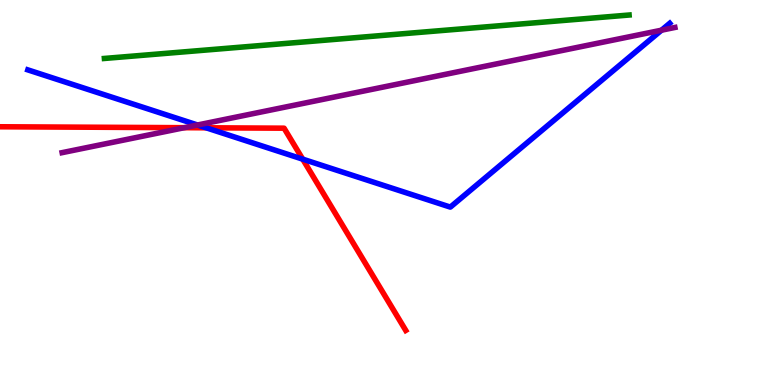[{'lines': ['blue', 'red'], 'intersections': [{'x': 2.66, 'y': 6.68}, {'x': 3.91, 'y': 5.87}]}, {'lines': ['green', 'red'], 'intersections': []}, {'lines': ['purple', 'red'], 'intersections': [{'x': 2.38, 'y': 6.68}]}, {'lines': ['blue', 'green'], 'intersections': []}, {'lines': ['blue', 'purple'], 'intersections': [{'x': 2.55, 'y': 6.75}, {'x': 8.54, 'y': 9.22}]}, {'lines': ['green', 'purple'], 'intersections': []}]